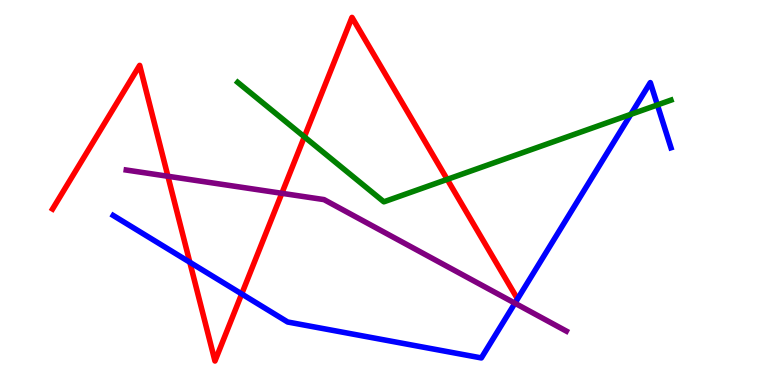[{'lines': ['blue', 'red'], 'intersections': [{'x': 2.45, 'y': 3.19}, {'x': 3.12, 'y': 2.37}]}, {'lines': ['green', 'red'], 'intersections': [{'x': 3.93, 'y': 6.45}, {'x': 5.77, 'y': 5.34}]}, {'lines': ['purple', 'red'], 'intersections': [{'x': 2.17, 'y': 5.42}, {'x': 3.64, 'y': 4.98}]}, {'lines': ['blue', 'green'], 'intersections': [{'x': 8.14, 'y': 7.03}, {'x': 8.48, 'y': 7.27}]}, {'lines': ['blue', 'purple'], 'intersections': [{'x': 6.64, 'y': 2.12}]}, {'lines': ['green', 'purple'], 'intersections': []}]